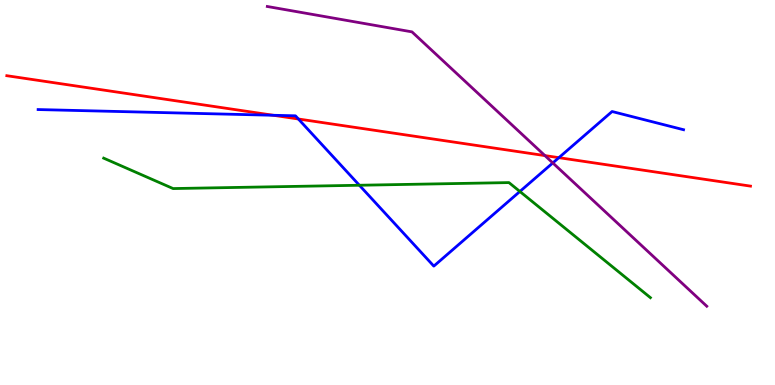[{'lines': ['blue', 'red'], 'intersections': [{'x': 3.53, 'y': 7.01}, {'x': 3.85, 'y': 6.91}, {'x': 7.21, 'y': 5.9}]}, {'lines': ['green', 'red'], 'intersections': []}, {'lines': ['purple', 'red'], 'intersections': [{'x': 7.03, 'y': 5.96}]}, {'lines': ['blue', 'green'], 'intersections': [{'x': 4.64, 'y': 5.19}, {'x': 6.71, 'y': 5.03}]}, {'lines': ['blue', 'purple'], 'intersections': [{'x': 7.13, 'y': 5.77}]}, {'lines': ['green', 'purple'], 'intersections': []}]